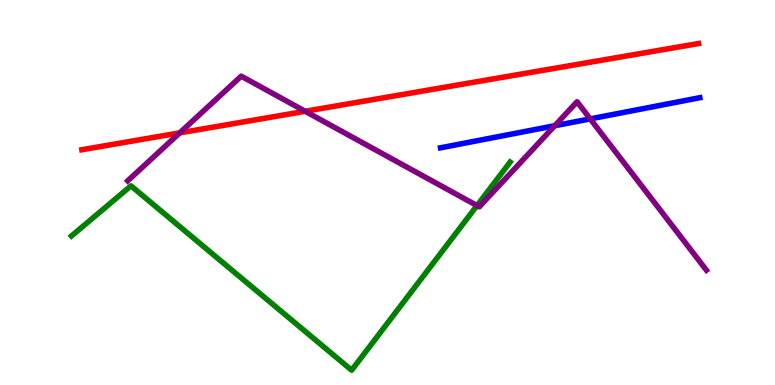[{'lines': ['blue', 'red'], 'intersections': []}, {'lines': ['green', 'red'], 'intersections': []}, {'lines': ['purple', 'red'], 'intersections': [{'x': 2.32, 'y': 6.55}, {'x': 3.94, 'y': 7.11}]}, {'lines': ['blue', 'green'], 'intersections': []}, {'lines': ['blue', 'purple'], 'intersections': [{'x': 7.16, 'y': 6.73}, {'x': 7.62, 'y': 6.91}]}, {'lines': ['green', 'purple'], 'intersections': [{'x': 6.15, 'y': 4.66}]}]